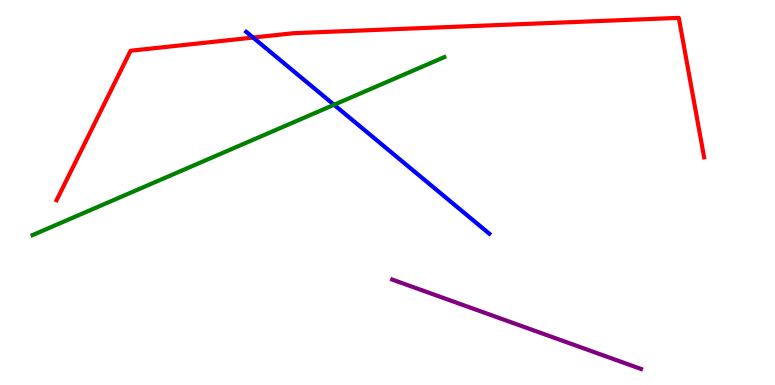[{'lines': ['blue', 'red'], 'intersections': [{'x': 3.27, 'y': 9.02}]}, {'lines': ['green', 'red'], 'intersections': []}, {'lines': ['purple', 'red'], 'intersections': []}, {'lines': ['blue', 'green'], 'intersections': [{'x': 4.31, 'y': 7.28}]}, {'lines': ['blue', 'purple'], 'intersections': []}, {'lines': ['green', 'purple'], 'intersections': []}]